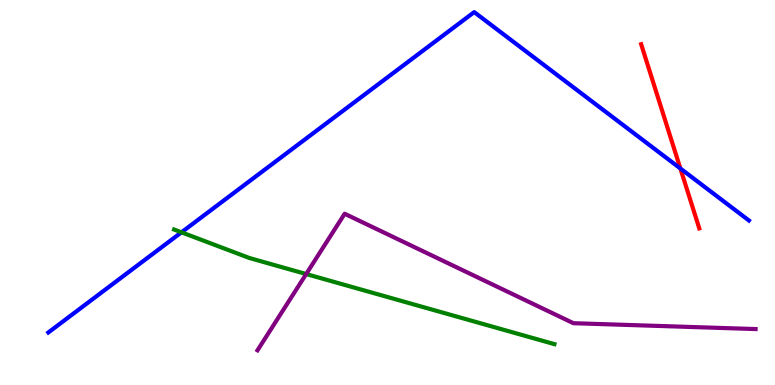[{'lines': ['blue', 'red'], 'intersections': [{'x': 8.78, 'y': 5.62}]}, {'lines': ['green', 'red'], 'intersections': []}, {'lines': ['purple', 'red'], 'intersections': []}, {'lines': ['blue', 'green'], 'intersections': [{'x': 2.34, 'y': 3.97}]}, {'lines': ['blue', 'purple'], 'intersections': []}, {'lines': ['green', 'purple'], 'intersections': [{'x': 3.95, 'y': 2.88}]}]